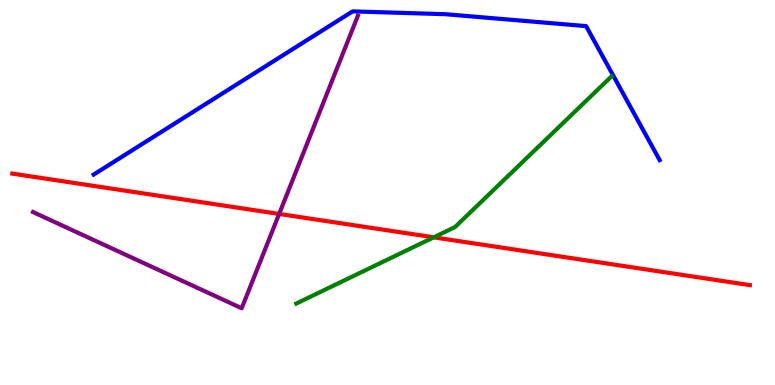[{'lines': ['blue', 'red'], 'intersections': []}, {'lines': ['green', 'red'], 'intersections': [{'x': 5.6, 'y': 3.84}]}, {'lines': ['purple', 'red'], 'intersections': [{'x': 3.6, 'y': 4.44}]}, {'lines': ['blue', 'green'], 'intersections': []}, {'lines': ['blue', 'purple'], 'intersections': []}, {'lines': ['green', 'purple'], 'intersections': []}]